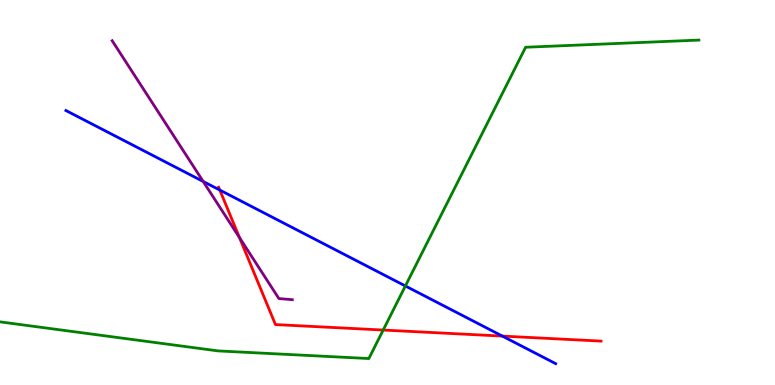[{'lines': ['blue', 'red'], 'intersections': [{'x': 2.84, 'y': 5.06}, {'x': 6.48, 'y': 1.27}]}, {'lines': ['green', 'red'], 'intersections': [{'x': 4.94, 'y': 1.43}]}, {'lines': ['purple', 'red'], 'intersections': [{'x': 3.09, 'y': 3.83}]}, {'lines': ['blue', 'green'], 'intersections': [{'x': 5.23, 'y': 2.57}]}, {'lines': ['blue', 'purple'], 'intersections': [{'x': 2.62, 'y': 5.29}]}, {'lines': ['green', 'purple'], 'intersections': []}]